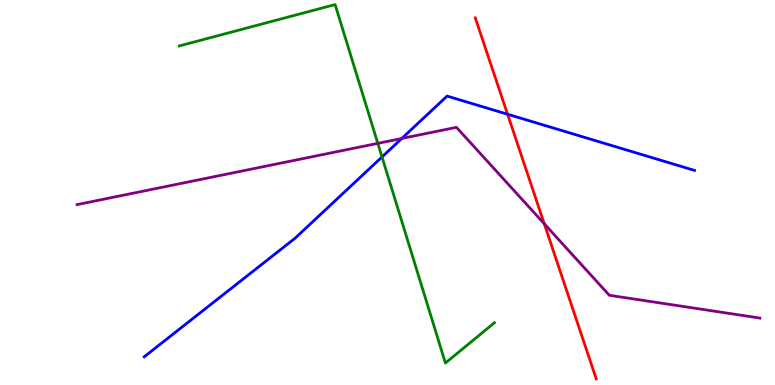[{'lines': ['blue', 'red'], 'intersections': [{'x': 6.55, 'y': 7.03}]}, {'lines': ['green', 'red'], 'intersections': []}, {'lines': ['purple', 'red'], 'intersections': [{'x': 7.02, 'y': 4.19}]}, {'lines': ['blue', 'green'], 'intersections': [{'x': 4.93, 'y': 5.92}]}, {'lines': ['blue', 'purple'], 'intersections': [{'x': 5.18, 'y': 6.4}]}, {'lines': ['green', 'purple'], 'intersections': [{'x': 4.88, 'y': 6.28}]}]